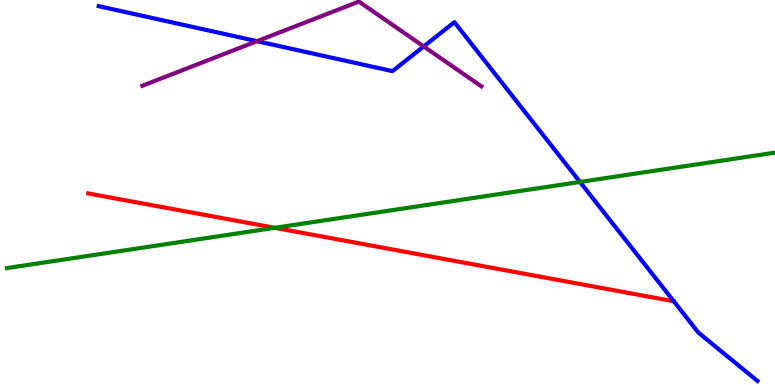[{'lines': ['blue', 'red'], 'intersections': []}, {'lines': ['green', 'red'], 'intersections': [{'x': 3.55, 'y': 4.08}]}, {'lines': ['purple', 'red'], 'intersections': []}, {'lines': ['blue', 'green'], 'intersections': [{'x': 7.48, 'y': 5.27}]}, {'lines': ['blue', 'purple'], 'intersections': [{'x': 3.32, 'y': 8.93}, {'x': 5.47, 'y': 8.79}]}, {'lines': ['green', 'purple'], 'intersections': []}]